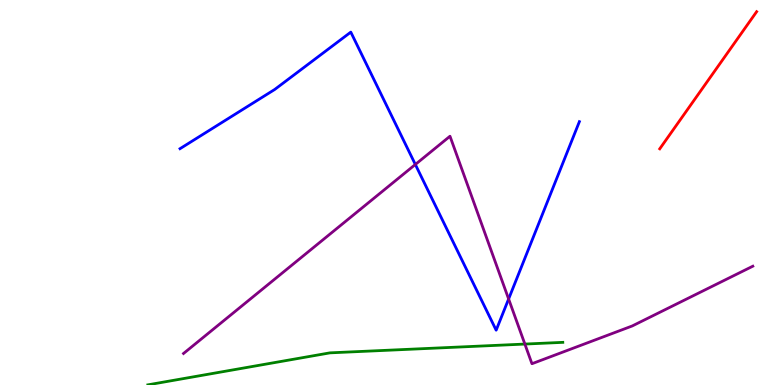[{'lines': ['blue', 'red'], 'intersections': []}, {'lines': ['green', 'red'], 'intersections': []}, {'lines': ['purple', 'red'], 'intersections': []}, {'lines': ['blue', 'green'], 'intersections': []}, {'lines': ['blue', 'purple'], 'intersections': [{'x': 5.36, 'y': 5.73}, {'x': 6.56, 'y': 2.23}]}, {'lines': ['green', 'purple'], 'intersections': [{'x': 6.77, 'y': 1.06}]}]